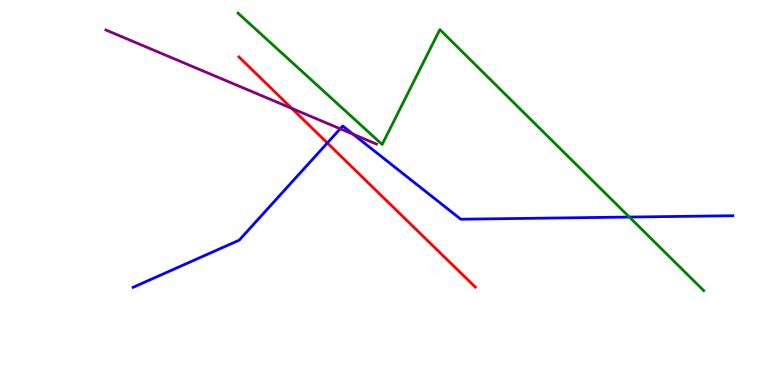[{'lines': ['blue', 'red'], 'intersections': [{'x': 4.22, 'y': 6.29}]}, {'lines': ['green', 'red'], 'intersections': []}, {'lines': ['purple', 'red'], 'intersections': [{'x': 3.76, 'y': 7.19}]}, {'lines': ['blue', 'green'], 'intersections': [{'x': 8.12, 'y': 4.36}]}, {'lines': ['blue', 'purple'], 'intersections': [{'x': 4.39, 'y': 6.65}, {'x': 4.56, 'y': 6.51}]}, {'lines': ['green', 'purple'], 'intersections': []}]